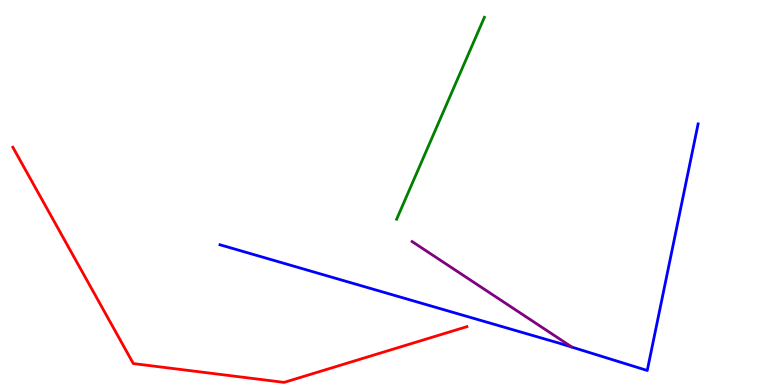[{'lines': ['blue', 'red'], 'intersections': []}, {'lines': ['green', 'red'], 'intersections': []}, {'lines': ['purple', 'red'], 'intersections': []}, {'lines': ['blue', 'green'], 'intersections': []}, {'lines': ['blue', 'purple'], 'intersections': []}, {'lines': ['green', 'purple'], 'intersections': []}]